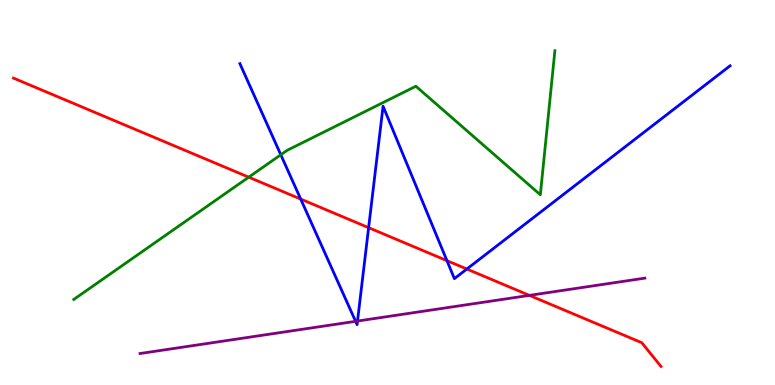[{'lines': ['blue', 'red'], 'intersections': [{'x': 3.88, 'y': 4.83}, {'x': 4.76, 'y': 4.09}, {'x': 5.77, 'y': 3.23}, {'x': 6.02, 'y': 3.01}]}, {'lines': ['green', 'red'], 'intersections': [{'x': 3.21, 'y': 5.4}]}, {'lines': ['purple', 'red'], 'intersections': [{'x': 6.83, 'y': 2.33}]}, {'lines': ['blue', 'green'], 'intersections': [{'x': 3.62, 'y': 5.98}]}, {'lines': ['blue', 'purple'], 'intersections': [{'x': 4.59, 'y': 1.65}, {'x': 4.61, 'y': 1.66}]}, {'lines': ['green', 'purple'], 'intersections': []}]